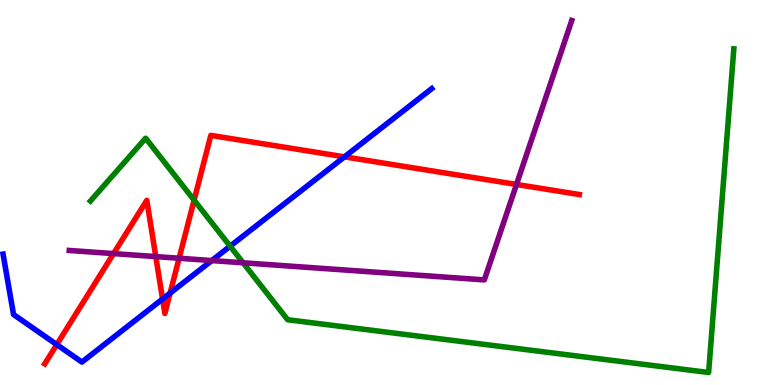[{'lines': ['blue', 'red'], 'intersections': [{'x': 0.733, 'y': 1.05}, {'x': 2.1, 'y': 2.23}, {'x': 2.19, 'y': 2.39}, {'x': 4.44, 'y': 5.93}]}, {'lines': ['green', 'red'], 'intersections': [{'x': 2.5, 'y': 4.8}]}, {'lines': ['purple', 'red'], 'intersections': [{'x': 1.47, 'y': 3.41}, {'x': 2.01, 'y': 3.34}, {'x': 2.31, 'y': 3.29}, {'x': 6.66, 'y': 5.21}]}, {'lines': ['blue', 'green'], 'intersections': [{'x': 2.97, 'y': 3.61}]}, {'lines': ['blue', 'purple'], 'intersections': [{'x': 2.73, 'y': 3.23}]}, {'lines': ['green', 'purple'], 'intersections': [{'x': 3.14, 'y': 3.17}]}]